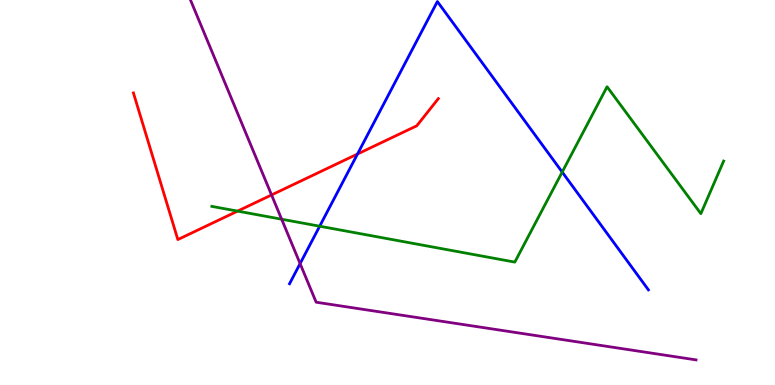[{'lines': ['blue', 'red'], 'intersections': [{'x': 4.61, 'y': 6.0}]}, {'lines': ['green', 'red'], 'intersections': [{'x': 3.07, 'y': 4.52}]}, {'lines': ['purple', 'red'], 'intersections': [{'x': 3.5, 'y': 4.94}]}, {'lines': ['blue', 'green'], 'intersections': [{'x': 4.12, 'y': 4.12}, {'x': 7.25, 'y': 5.53}]}, {'lines': ['blue', 'purple'], 'intersections': [{'x': 3.87, 'y': 3.15}]}, {'lines': ['green', 'purple'], 'intersections': [{'x': 3.63, 'y': 4.31}]}]